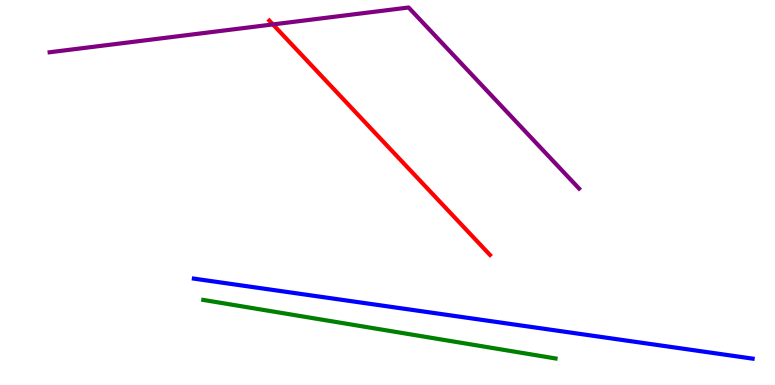[{'lines': ['blue', 'red'], 'intersections': []}, {'lines': ['green', 'red'], 'intersections': []}, {'lines': ['purple', 'red'], 'intersections': [{'x': 3.52, 'y': 9.37}]}, {'lines': ['blue', 'green'], 'intersections': []}, {'lines': ['blue', 'purple'], 'intersections': []}, {'lines': ['green', 'purple'], 'intersections': []}]